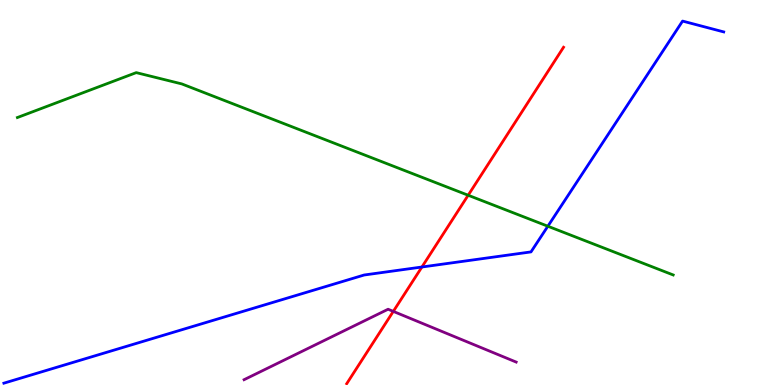[{'lines': ['blue', 'red'], 'intersections': [{'x': 5.44, 'y': 3.06}]}, {'lines': ['green', 'red'], 'intersections': [{'x': 6.04, 'y': 4.93}]}, {'lines': ['purple', 'red'], 'intersections': [{'x': 5.07, 'y': 1.91}]}, {'lines': ['blue', 'green'], 'intersections': [{'x': 7.07, 'y': 4.12}]}, {'lines': ['blue', 'purple'], 'intersections': []}, {'lines': ['green', 'purple'], 'intersections': []}]